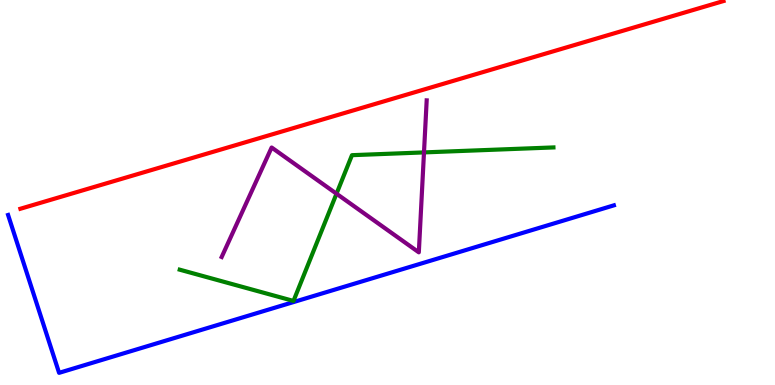[{'lines': ['blue', 'red'], 'intersections': []}, {'lines': ['green', 'red'], 'intersections': []}, {'lines': ['purple', 'red'], 'intersections': []}, {'lines': ['blue', 'green'], 'intersections': []}, {'lines': ['blue', 'purple'], 'intersections': []}, {'lines': ['green', 'purple'], 'intersections': [{'x': 4.34, 'y': 4.97}, {'x': 5.47, 'y': 6.04}]}]